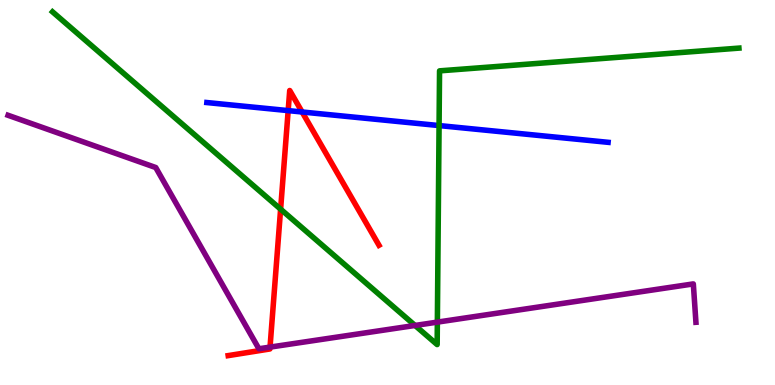[{'lines': ['blue', 'red'], 'intersections': [{'x': 3.72, 'y': 7.13}, {'x': 3.9, 'y': 7.09}]}, {'lines': ['green', 'red'], 'intersections': [{'x': 3.62, 'y': 4.57}]}, {'lines': ['purple', 'red'], 'intersections': [{'x': 3.48, 'y': 0.984}]}, {'lines': ['blue', 'green'], 'intersections': [{'x': 5.67, 'y': 6.74}]}, {'lines': ['blue', 'purple'], 'intersections': []}, {'lines': ['green', 'purple'], 'intersections': [{'x': 5.36, 'y': 1.55}, {'x': 5.64, 'y': 1.63}]}]